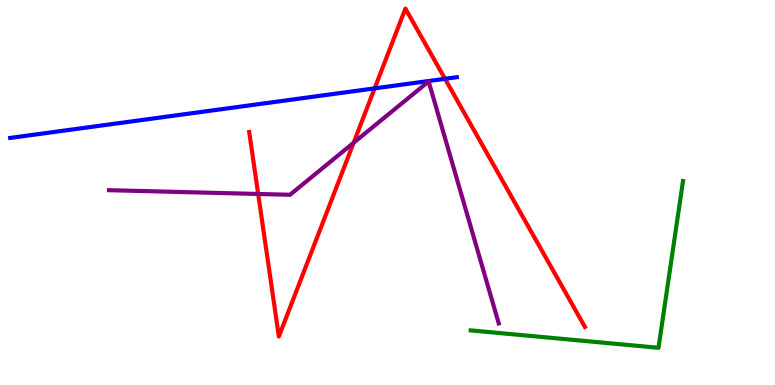[{'lines': ['blue', 'red'], 'intersections': [{'x': 4.83, 'y': 7.7}, {'x': 5.74, 'y': 7.95}]}, {'lines': ['green', 'red'], 'intersections': []}, {'lines': ['purple', 'red'], 'intersections': [{'x': 3.33, 'y': 4.96}, {'x': 4.56, 'y': 6.29}]}, {'lines': ['blue', 'green'], 'intersections': []}, {'lines': ['blue', 'purple'], 'intersections': []}, {'lines': ['green', 'purple'], 'intersections': []}]